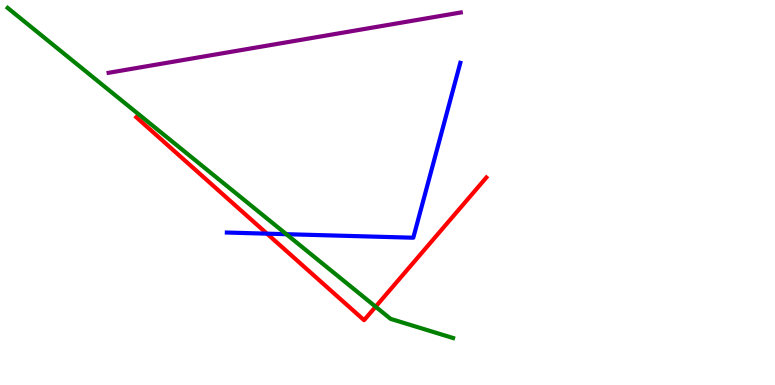[{'lines': ['blue', 'red'], 'intersections': [{'x': 3.44, 'y': 3.93}]}, {'lines': ['green', 'red'], 'intersections': [{'x': 4.85, 'y': 2.03}]}, {'lines': ['purple', 'red'], 'intersections': []}, {'lines': ['blue', 'green'], 'intersections': [{'x': 3.69, 'y': 3.92}]}, {'lines': ['blue', 'purple'], 'intersections': []}, {'lines': ['green', 'purple'], 'intersections': []}]